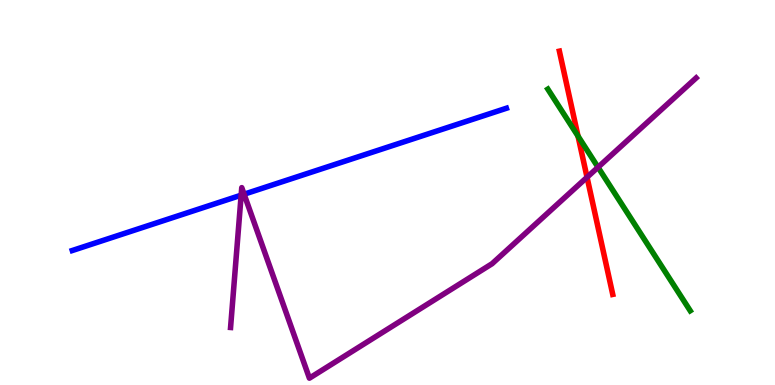[{'lines': ['blue', 'red'], 'intersections': []}, {'lines': ['green', 'red'], 'intersections': [{'x': 7.46, 'y': 6.46}]}, {'lines': ['purple', 'red'], 'intersections': [{'x': 7.57, 'y': 5.4}]}, {'lines': ['blue', 'green'], 'intersections': []}, {'lines': ['blue', 'purple'], 'intersections': [{'x': 3.11, 'y': 4.93}, {'x': 3.15, 'y': 4.96}]}, {'lines': ['green', 'purple'], 'intersections': [{'x': 7.72, 'y': 5.66}]}]